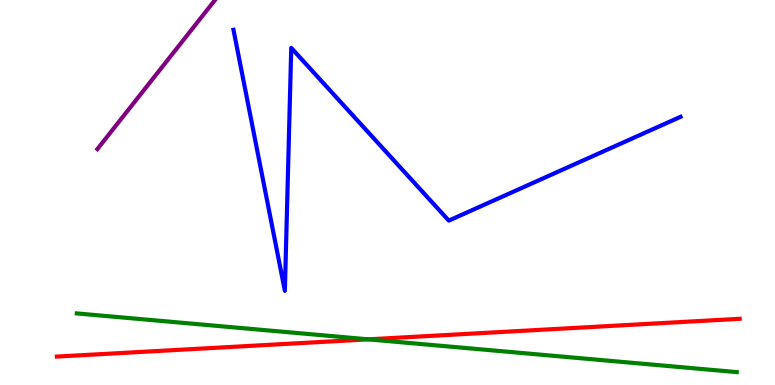[{'lines': ['blue', 'red'], 'intersections': []}, {'lines': ['green', 'red'], 'intersections': [{'x': 4.75, 'y': 1.19}]}, {'lines': ['purple', 'red'], 'intersections': []}, {'lines': ['blue', 'green'], 'intersections': []}, {'lines': ['blue', 'purple'], 'intersections': []}, {'lines': ['green', 'purple'], 'intersections': []}]